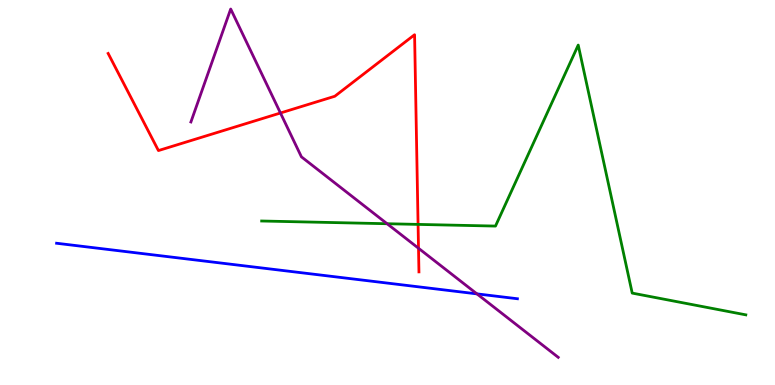[{'lines': ['blue', 'red'], 'intersections': []}, {'lines': ['green', 'red'], 'intersections': [{'x': 5.39, 'y': 4.17}]}, {'lines': ['purple', 'red'], 'intersections': [{'x': 3.62, 'y': 7.07}, {'x': 5.4, 'y': 3.55}]}, {'lines': ['blue', 'green'], 'intersections': []}, {'lines': ['blue', 'purple'], 'intersections': [{'x': 6.15, 'y': 2.37}]}, {'lines': ['green', 'purple'], 'intersections': [{'x': 4.99, 'y': 4.19}]}]